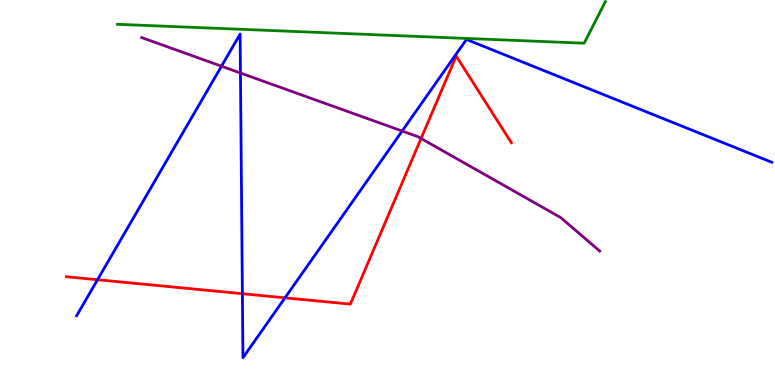[{'lines': ['blue', 'red'], 'intersections': [{'x': 1.26, 'y': 2.73}, {'x': 3.13, 'y': 2.37}, {'x': 3.68, 'y': 2.26}]}, {'lines': ['green', 'red'], 'intersections': []}, {'lines': ['purple', 'red'], 'intersections': [{'x': 5.43, 'y': 6.4}]}, {'lines': ['blue', 'green'], 'intersections': []}, {'lines': ['blue', 'purple'], 'intersections': [{'x': 2.86, 'y': 8.28}, {'x': 3.1, 'y': 8.1}, {'x': 5.19, 'y': 6.6}]}, {'lines': ['green', 'purple'], 'intersections': []}]